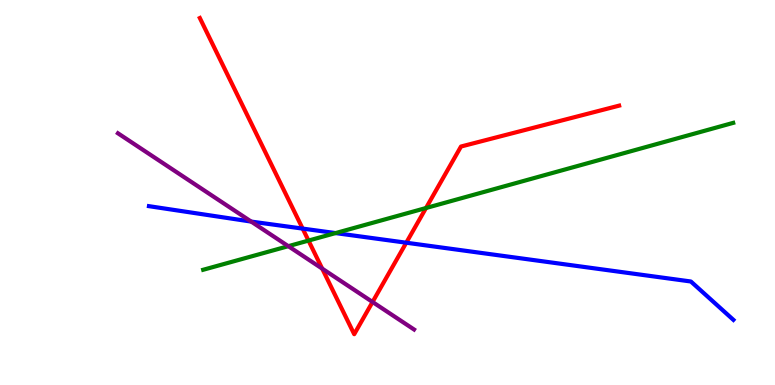[{'lines': ['blue', 'red'], 'intersections': [{'x': 3.91, 'y': 4.06}, {'x': 5.24, 'y': 3.7}]}, {'lines': ['green', 'red'], 'intersections': [{'x': 3.98, 'y': 3.75}, {'x': 5.5, 'y': 4.6}]}, {'lines': ['purple', 'red'], 'intersections': [{'x': 4.16, 'y': 3.02}, {'x': 4.81, 'y': 2.16}]}, {'lines': ['blue', 'green'], 'intersections': [{'x': 4.33, 'y': 3.95}]}, {'lines': ['blue', 'purple'], 'intersections': [{'x': 3.24, 'y': 4.24}]}, {'lines': ['green', 'purple'], 'intersections': [{'x': 3.72, 'y': 3.61}]}]